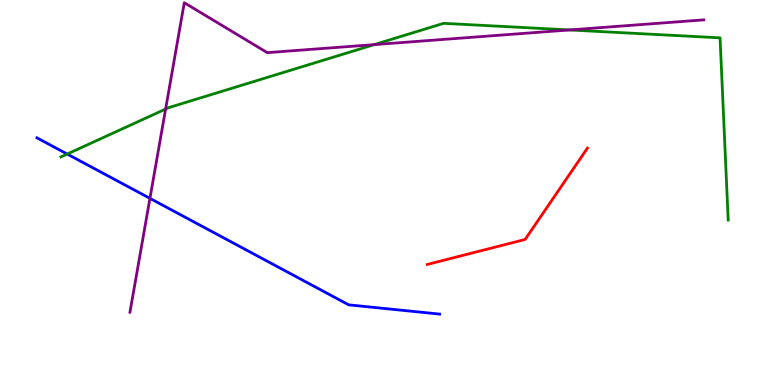[{'lines': ['blue', 'red'], 'intersections': []}, {'lines': ['green', 'red'], 'intersections': []}, {'lines': ['purple', 'red'], 'intersections': []}, {'lines': ['blue', 'green'], 'intersections': [{'x': 0.867, 'y': 6.0}]}, {'lines': ['blue', 'purple'], 'intersections': [{'x': 1.93, 'y': 4.85}]}, {'lines': ['green', 'purple'], 'intersections': [{'x': 2.14, 'y': 7.17}, {'x': 4.83, 'y': 8.84}, {'x': 7.35, 'y': 9.22}]}]